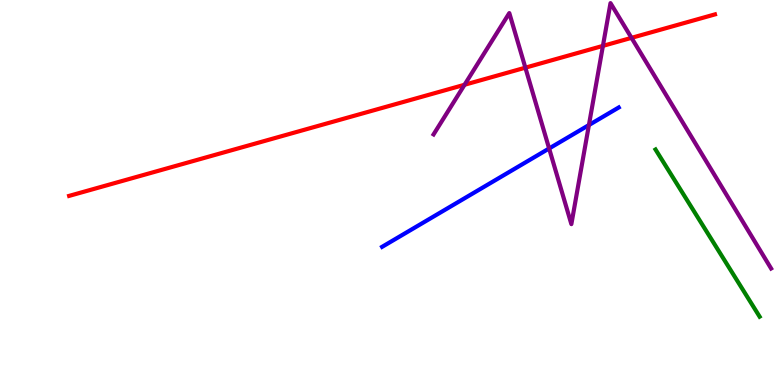[{'lines': ['blue', 'red'], 'intersections': []}, {'lines': ['green', 'red'], 'intersections': []}, {'lines': ['purple', 'red'], 'intersections': [{'x': 5.99, 'y': 7.8}, {'x': 6.78, 'y': 8.24}, {'x': 7.78, 'y': 8.81}, {'x': 8.15, 'y': 9.02}]}, {'lines': ['blue', 'green'], 'intersections': []}, {'lines': ['blue', 'purple'], 'intersections': [{'x': 7.09, 'y': 6.14}, {'x': 7.6, 'y': 6.75}]}, {'lines': ['green', 'purple'], 'intersections': []}]